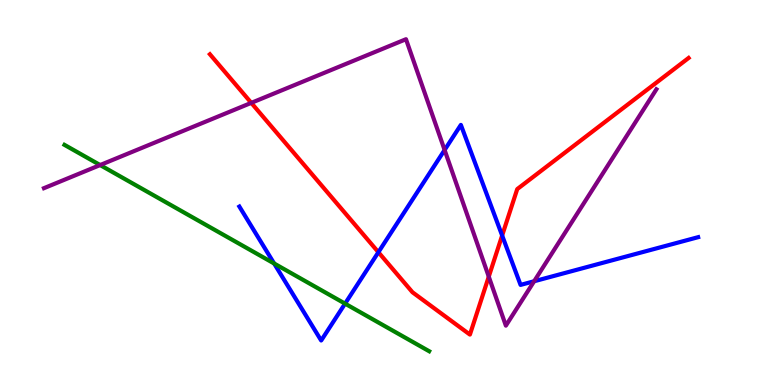[{'lines': ['blue', 'red'], 'intersections': [{'x': 4.88, 'y': 3.45}, {'x': 6.48, 'y': 3.88}]}, {'lines': ['green', 'red'], 'intersections': []}, {'lines': ['purple', 'red'], 'intersections': [{'x': 3.24, 'y': 7.33}, {'x': 6.31, 'y': 2.81}]}, {'lines': ['blue', 'green'], 'intersections': [{'x': 3.54, 'y': 3.16}, {'x': 4.45, 'y': 2.11}]}, {'lines': ['blue', 'purple'], 'intersections': [{'x': 5.74, 'y': 6.1}, {'x': 6.89, 'y': 2.69}]}, {'lines': ['green', 'purple'], 'intersections': [{'x': 1.29, 'y': 5.71}]}]